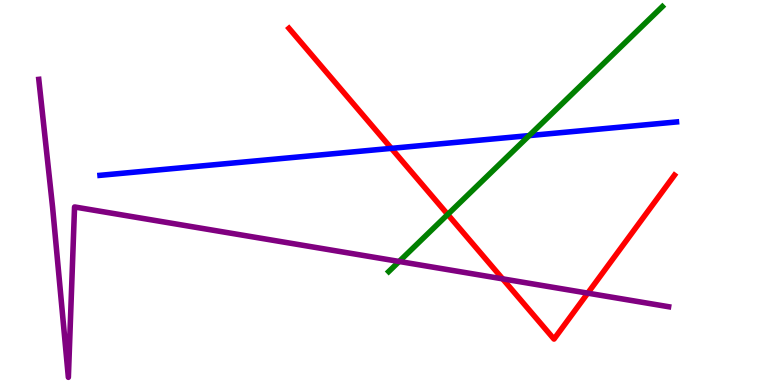[{'lines': ['blue', 'red'], 'intersections': [{'x': 5.05, 'y': 6.15}]}, {'lines': ['green', 'red'], 'intersections': [{'x': 5.78, 'y': 4.43}]}, {'lines': ['purple', 'red'], 'intersections': [{'x': 6.49, 'y': 2.76}, {'x': 7.58, 'y': 2.39}]}, {'lines': ['blue', 'green'], 'intersections': [{'x': 6.83, 'y': 6.48}]}, {'lines': ['blue', 'purple'], 'intersections': []}, {'lines': ['green', 'purple'], 'intersections': [{'x': 5.15, 'y': 3.21}]}]